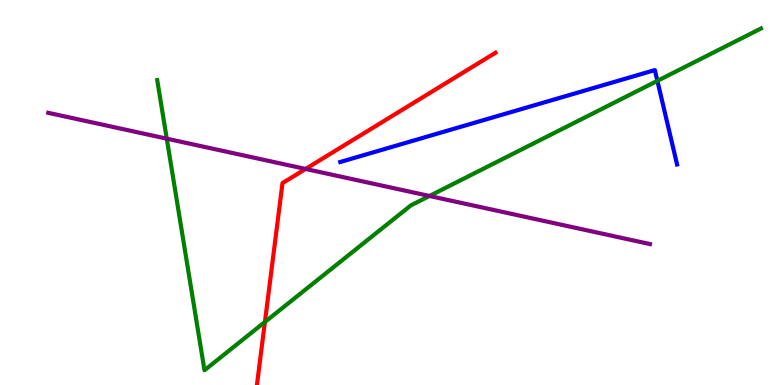[{'lines': ['blue', 'red'], 'intersections': []}, {'lines': ['green', 'red'], 'intersections': [{'x': 3.42, 'y': 1.64}]}, {'lines': ['purple', 'red'], 'intersections': [{'x': 3.94, 'y': 5.61}]}, {'lines': ['blue', 'green'], 'intersections': [{'x': 8.48, 'y': 7.9}]}, {'lines': ['blue', 'purple'], 'intersections': []}, {'lines': ['green', 'purple'], 'intersections': [{'x': 2.15, 'y': 6.4}, {'x': 5.54, 'y': 4.91}]}]